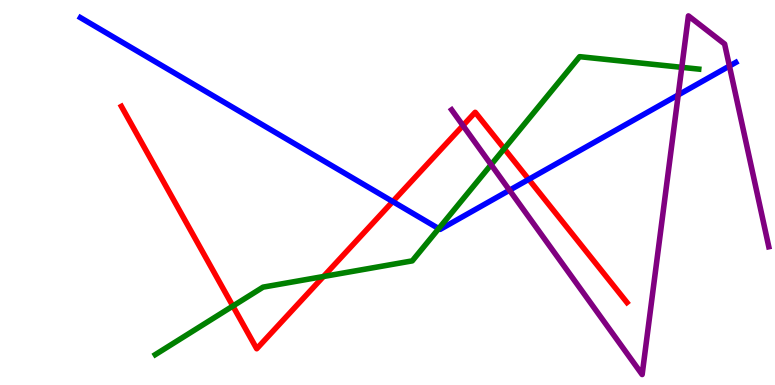[{'lines': ['blue', 'red'], 'intersections': [{'x': 5.07, 'y': 4.77}, {'x': 6.82, 'y': 5.34}]}, {'lines': ['green', 'red'], 'intersections': [{'x': 3.0, 'y': 2.05}, {'x': 4.17, 'y': 2.82}, {'x': 6.51, 'y': 6.14}]}, {'lines': ['purple', 'red'], 'intersections': [{'x': 5.97, 'y': 6.74}]}, {'lines': ['blue', 'green'], 'intersections': [{'x': 5.66, 'y': 4.06}]}, {'lines': ['blue', 'purple'], 'intersections': [{'x': 6.57, 'y': 5.06}, {'x': 8.75, 'y': 7.53}, {'x': 9.41, 'y': 8.28}]}, {'lines': ['green', 'purple'], 'intersections': [{'x': 6.34, 'y': 5.72}, {'x': 8.8, 'y': 8.25}]}]